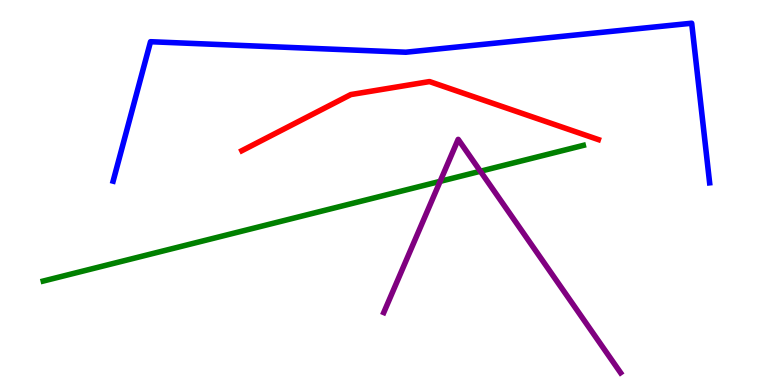[{'lines': ['blue', 'red'], 'intersections': []}, {'lines': ['green', 'red'], 'intersections': []}, {'lines': ['purple', 'red'], 'intersections': []}, {'lines': ['blue', 'green'], 'intersections': []}, {'lines': ['blue', 'purple'], 'intersections': []}, {'lines': ['green', 'purple'], 'intersections': [{'x': 5.68, 'y': 5.29}, {'x': 6.2, 'y': 5.55}]}]